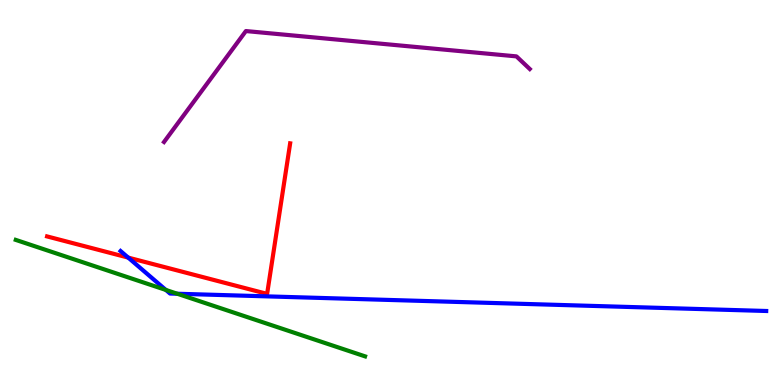[{'lines': ['blue', 'red'], 'intersections': [{'x': 1.65, 'y': 3.31}]}, {'lines': ['green', 'red'], 'intersections': []}, {'lines': ['purple', 'red'], 'intersections': []}, {'lines': ['blue', 'green'], 'intersections': [{'x': 2.14, 'y': 2.47}, {'x': 2.29, 'y': 2.37}]}, {'lines': ['blue', 'purple'], 'intersections': []}, {'lines': ['green', 'purple'], 'intersections': []}]